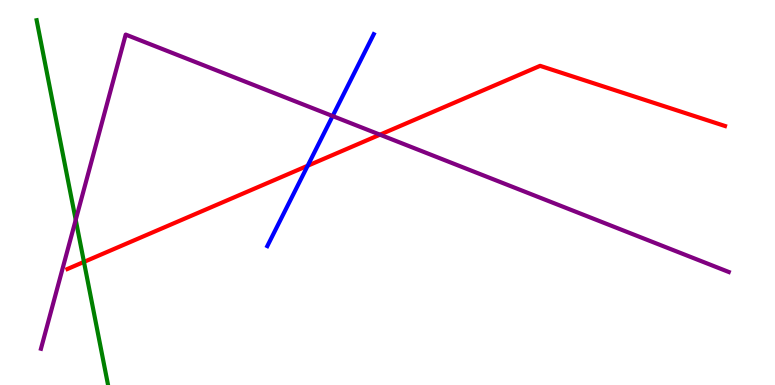[{'lines': ['blue', 'red'], 'intersections': [{'x': 3.97, 'y': 5.69}]}, {'lines': ['green', 'red'], 'intersections': [{'x': 1.08, 'y': 3.2}]}, {'lines': ['purple', 'red'], 'intersections': [{'x': 4.9, 'y': 6.5}]}, {'lines': ['blue', 'green'], 'intersections': []}, {'lines': ['blue', 'purple'], 'intersections': [{'x': 4.29, 'y': 6.99}]}, {'lines': ['green', 'purple'], 'intersections': [{'x': 0.977, 'y': 4.29}]}]